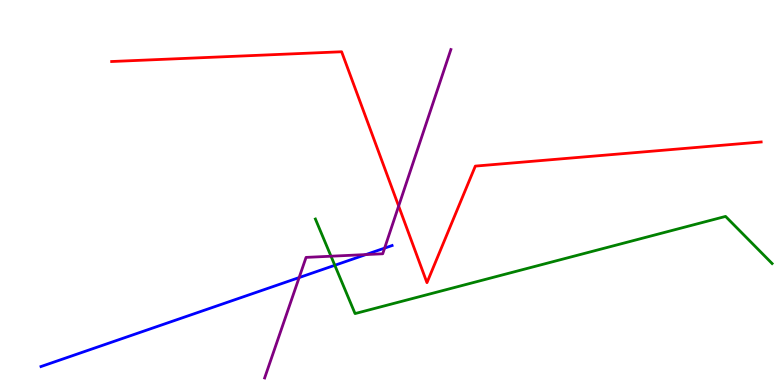[{'lines': ['blue', 'red'], 'intersections': []}, {'lines': ['green', 'red'], 'intersections': []}, {'lines': ['purple', 'red'], 'intersections': [{'x': 5.14, 'y': 4.65}]}, {'lines': ['blue', 'green'], 'intersections': [{'x': 4.32, 'y': 3.11}]}, {'lines': ['blue', 'purple'], 'intersections': [{'x': 3.86, 'y': 2.79}, {'x': 4.72, 'y': 3.39}, {'x': 4.96, 'y': 3.56}]}, {'lines': ['green', 'purple'], 'intersections': [{'x': 4.27, 'y': 3.34}]}]